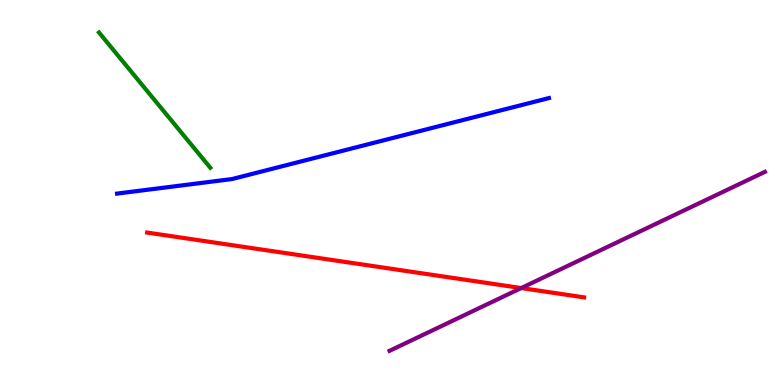[{'lines': ['blue', 'red'], 'intersections': []}, {'lines': ['green', 'red'], 'intersections': []}, {'lines': ['purple', 'red'], 'intersections': [{'x': 6.73, 'y': 2.52}]}, {'lines': ['blue', 'green'], 'intersections': []}, {'lines': ['blue', 'purple'], 'intersections': []}, {'lines': ['green', 'purple'], 'intersections': []}]